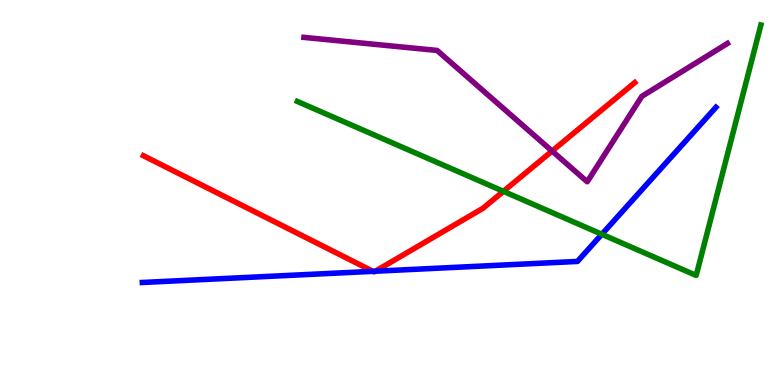[{'lines': ['blue', 'red'], 'intersections': [{'x': 4.81, 'y': 2.95}, {'x': 4.84, 'y': 2.96}]}, {'lines': ['green', 'red'], 'intersections': [{'x': 6.5, 'y': 5.03}]}, {'lines': ['purple', 'red'], 'intersections': [{'x': 7.12, 'y': 6.08}]}, {'lines': ['blue', 'green'], 'intersections': [{'x': 7.77, 'y': 3.91}]}, {'lines': ['blue', 'purple'], 'intersections': []}, {'lines': ['green', 'purple'], 'intersections': []}]